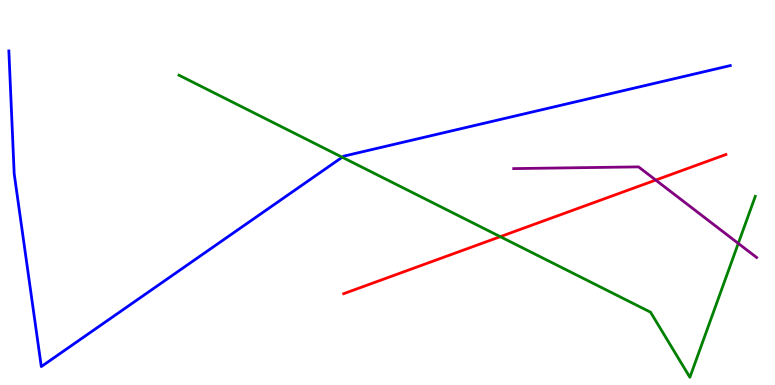[{'lines': ['blue', 'red'], 'intersections': []}, {'lines': ['green', 'red'], 'intersections': [{'x': 6.46, 'y': 3.85}]}, {'lines': ['purple', 'red'], 'intersections': [{'x': 8.46, 'y': 5.32}]}, {'lines': ['blue', 'green'], 'intersections': [{'x': 4.42, 'y': 5.92}]}, {'lines': ['blue', 'purple'], 'intersections': []}, {'lines': ['green', 'purple'], 'intersections': [{'x': 9.53, 'y': 3.68}]}]